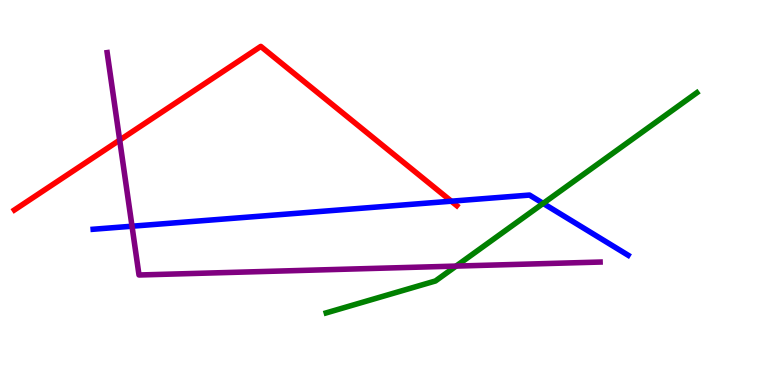[{'lines': ['blue', 'red'], 'intersections': [{'x': 5.82, 'y': 4.77}]}, {'lines': ['green', 'red'], 'intersections': []}, {'lines': ['purple', 'red'], 'intersections': [{'x': 1.54, 'y': 6.36}]}, {'lines': ['blue', 'green'], 'intersections': [{'x': 7.01, 'y': 4.72}]}, {'lines': ['blue', 'purple'], 'intersections': [{'x': 1.7, 'y': 4.12}]}, {'lines': ['green', 'purple'], 'intersections': [{'x': 5.89, 'y': 3.09}]}]